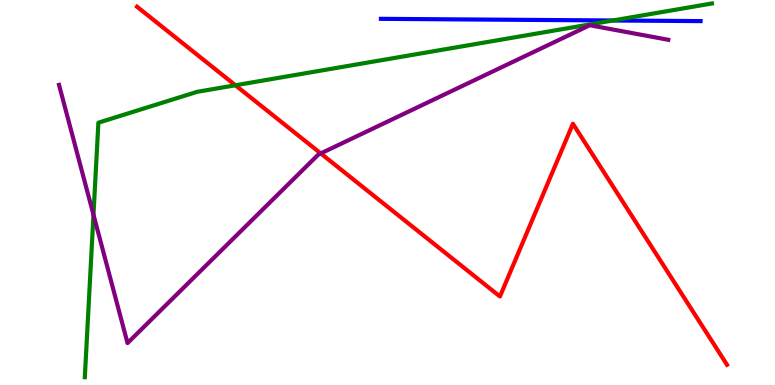[{'lines': ['blue', 'red'], 'intersections': []}, {'lines': ['green', 'red'], 'intersections': [{'x': 3.04, 'y': 7.79}]}, {'lines': ['purple', 'red'], 'intersections': [{'x': 4.14, 'y': 6.02}]}, {'lines': ['blue', 'green'], 'intersections': [{'x': 7.91, 'y': 9.47}]}, {'lines': ['blue', 'purple'], 'intersections': []}, {'lines': ['green', 'purple'], 'intersections': [{'x': 1.21, 'y': 4.42}]}]